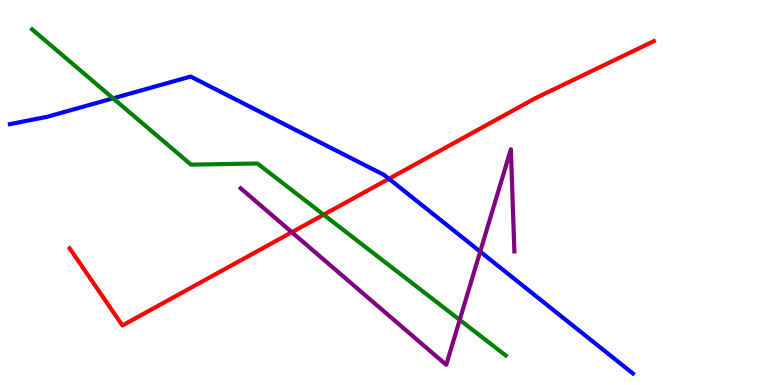[{'lines': ['blue', 'red'], 'intersections': [{'x': 5.02, 'y': 5.36}]}, {'lines': ['green', 'red'], 'intersections': [{'x': 4.18, 'y': 4.42}]}, {'lines': ['purple', 'red'], 'intersections': [{'x': 3.77, 'y': 3.97}]}, {'lines': ['blue', 'green'], 'intersections': [{'x': 1.46, 'y': 7.45}]}, {'lines': ['blue', 'purple'], 'intersections': [{'x': 6.2, 'y': 3.46}]}, {'lines': ['green', 'purple'], 'intersections': [{'x': 5.93, 'y': 1.69}]}]